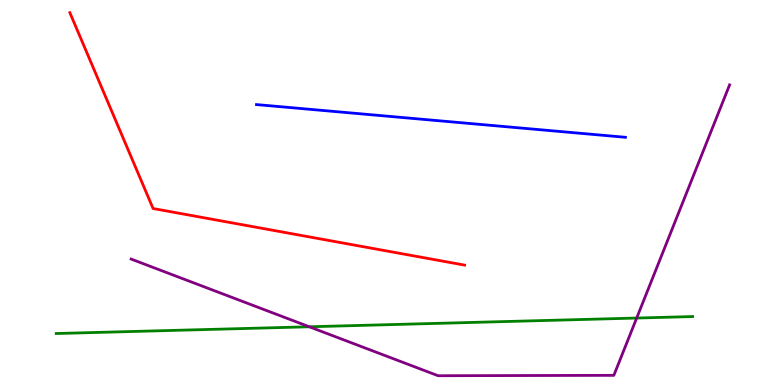[{'lines': ['blue', 'red'], 'intersections': []}, {'lines': ['green', 'red'], 'intersections': []}, {'lines': ['purple', 'red'], 'intersections': []}, {'lines': ['blue', 'green'], 'intersections': []}, {'lines': ['blue', 'purple'], 'intersections': []}, {'lines': ['green', 'purple'], 'intersections': [{'x': 3.99, 'y': 1.51}, {'x': 8.22, 'y': 1.74}]}]